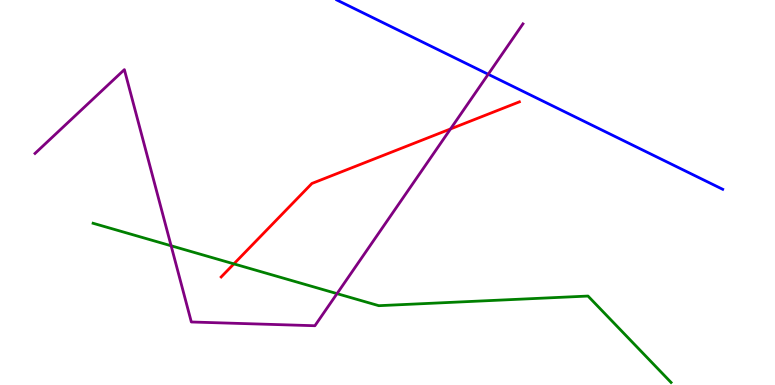[{'lines': ['blue', 'red'], 'intersections': []}, {'lines': ['green', 'red'], 'intersections': [{'x': 3.02, 'y': 3.15}]}, {'lines': ['purple', 'red'], 'intersections': [{'x': 5.81, 'y': 6.65}]}, {'lines': ['blue', 'green'], 'intersections': []}, {'lines': ['blue', 'purple'], 'intersections': [{'x': 6.3, 'y': 8.07}]}, {'lines': ['green', 'purple'], 'intersections': [{'x': 2.21, 'y': 3.62}, {'x': 4.35, 'y': 2.37}]}]